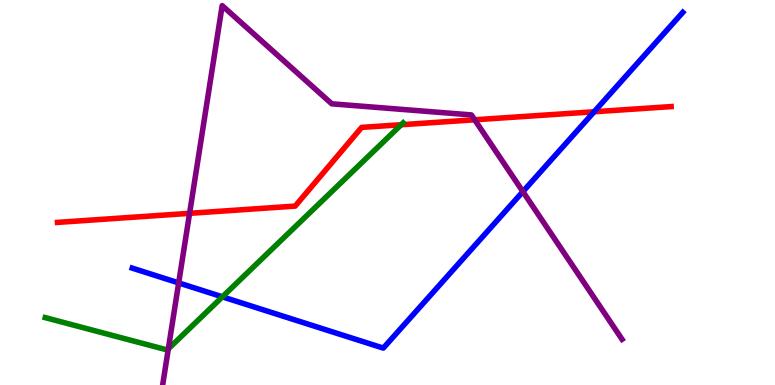[{'lines': ['blue', 'red'], 'intersections': [{'x': 7.67, 'y': 7.1}]}, {'lines': ['green', 'red'], 'intersections': [{'x': 5.18, 'y': 6.76}]}, {'lines': ['purple', 'red'], 'intersections': [{'x': 2.45, 'y': 4.46}, {'x': 6.12, 'y': 6.89}]}, {'lines': ['blue', 'green'], 'intersections': [{'x': 2.87, 'y': 2.29}]}, {'lines': ['blue', 'purple'], 'intersections': [{'x': 2.31, 'y': 2.65}, {'x': 6.75, 'y': 5.02}]}, {'lines': ['green', 'purple'], 'intersections': [{'x': 2.17, 'y': 0.938}]}]